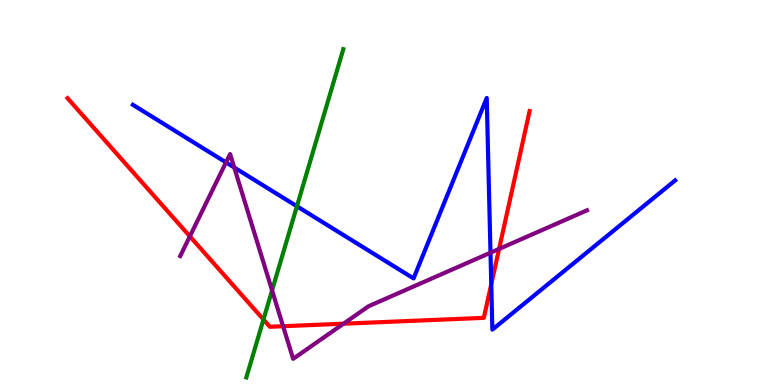[{'lines': ['blue', 'red'], 'intersections': [{'x': 6.34, 'y': 2.62}]}, {'lines': ['green', 'red'], 'intersections': [{'x': 3.4, 'y': 1.7}]}, {'lines': ['purple', 'red'], 'intersections': [{'x': 2.45, 'y': 3.86}, {'x': 3.65, 'y': 1.53}, {'x': 4.43, 'y': 1.59}, {'x': 6.44, 'y': 3.53}]}, {'lines': ['blue', 'green'], 'intersections': [{'x': 3.83, 'y': 4.64}]}, {'lines': ['blue', 'purple'], 'intersections': [{'x': 2.92, 'y': 5.78}, {'x': 3.02, 'y': 5.65}, {'x': 6.33, 'y': 3.44}]}, {'lines': ['green', 'purple'], 'intersections': [{'x': 3.51, 'y': 2.46}]}]